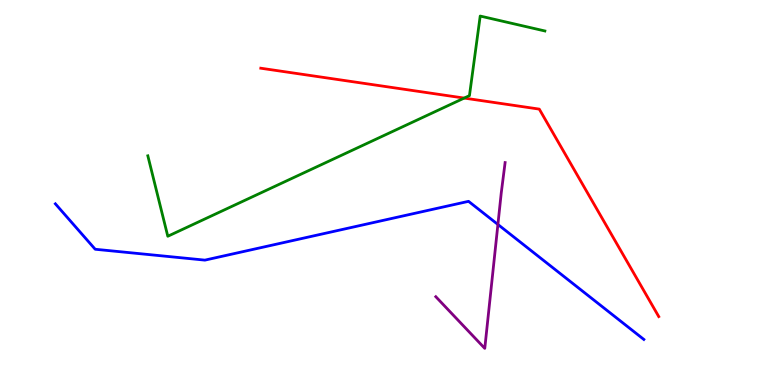[{'lines': ['blue', 'red'], 'intersections': []}, {'lines': ['green', 'red'], 'intersections': [{'x': 5.99, 'y': 7.45}]}, {'lines': ['purple', 'red'], 'intersections': []}, {'lines': ['blue', 'green'], 'intersections': []}, {'lines': ['blue', 'purple'], 'intersections': [{'x': 6.42, 'y': 4.17}]}, {'lines': ['green', 'purple'], 'intersections': []}]